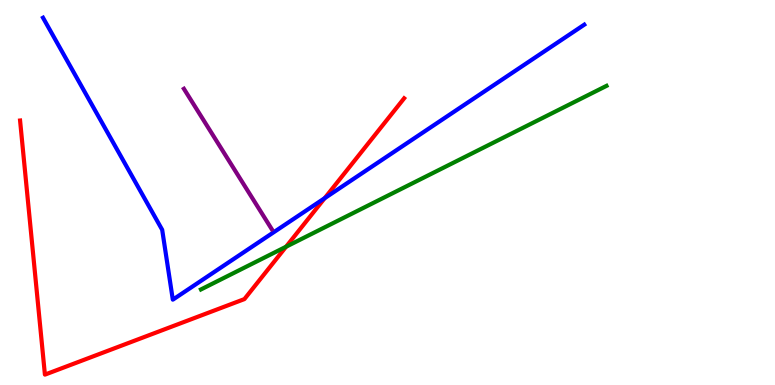[{'lines': ['blue', 'red'], 'intersections': [{'x': 4.19, 'y': 4.85}]}, {'lines': ['green', 'red'], 'intersections': [{'x': 3.69, 'y': 3.59}]}, {'lines': ['purple', 'red'], 'intersections': []}, {'lines': ['blue', 'green'], 'intersections': []}, {'lines': ['blue', 'purple'], 'intersections': []}, {'lines': ['green', 'purple'], 'intersections': []}]